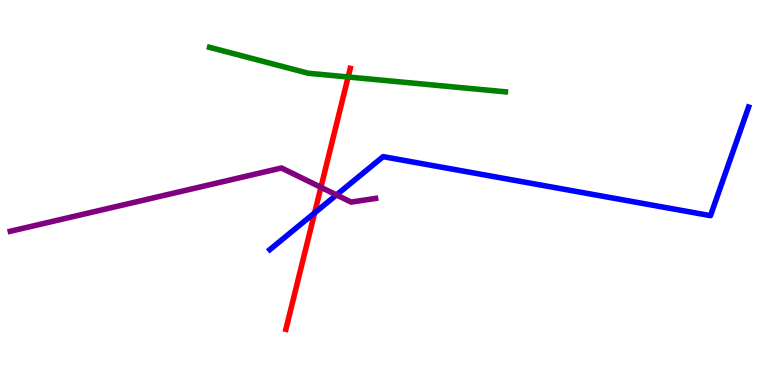[{'lines': ['blue', 'red'], 'intersections': [{'x': 4.06, 'y': 4.47}]}, {'lines': ['green', 'red'], 'intersections': [{'x': 4.49, 'y': 8.0}]}, {'lines': ['purple', 'red'], 'intersections': [{'x': 4.14, 'y': 5.13}]}, {'lines': ['blue', 'green'], 'intersections': []}, {'lines': ['blue', 'purple'], 'intersections': [{'x': 4.34, 'y': 4.94}]}, {'lines': ['green', 'purple'], 'intersections': []}]